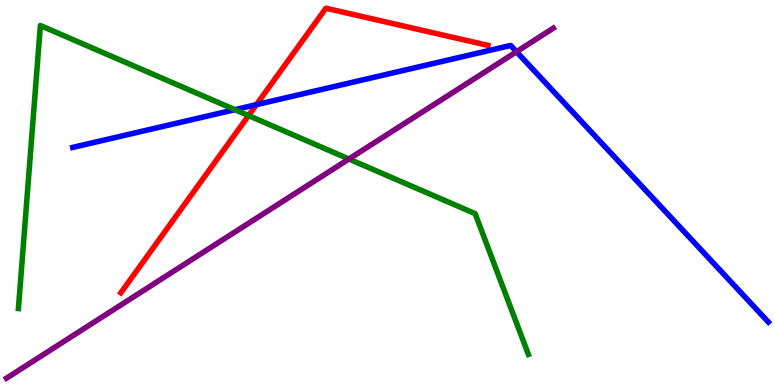[{'lines': ['blue', 'red'], 'intersections': [{'x': 3.31, 'y': 7.28}]}, {'lines': ['green', 'red'], 'intersections': [{'x': 3.21, 'y': 7.0}]}, {'lines': ['purple', 'red'], 'intersections': []}, {'lines': ['blue', 'green'], 'intersections': [{'x': 3.03, 'y': 7.15}]}, {'lines': ['blue', 'purple'], 'intersections': [{'x': 6.66, 'y': 8.66}]}, {'lines': ['green', 'purple'], 'intersections': [{'x': 4.5, 'y': 5.87}]}]